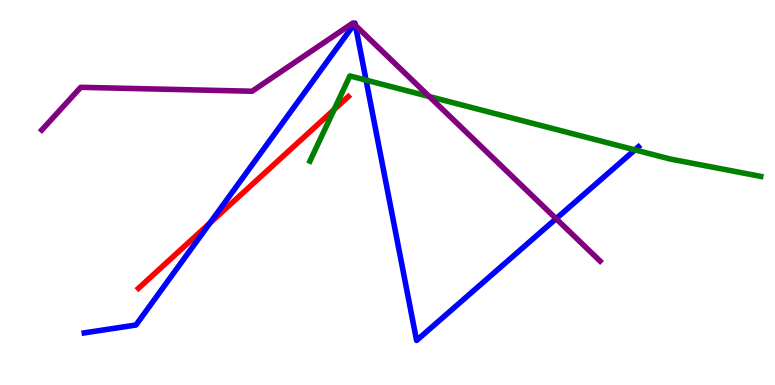[{'lines': ['blue', 'red'], 'intersections': [{'x': 2.71, 'y': 4.21}]}, {'lines': ['green', 'red'], 'intersections': [{'x': 4.31, 'y': 7.15}]}, {'lines': ['purple', 'red'], 'intersections': []}, {'lines': ['blue', 'green'], 'intersections': [{'x': 4.72, 'y': 7.92}, {'x': 8.19, 'y': 6.11}]}, {'lines': ['blue', 'purple'], 'intersections': [{'x': 4.57, 'y': 9.37}, {'x': 4.59, 'y': 9.34}, {'x': 7.18, 'y': 4.32}]}, {'lines': ['green', 'purple'], 'intersections': [{'x': 5.54, 'y': 7.49}]}]